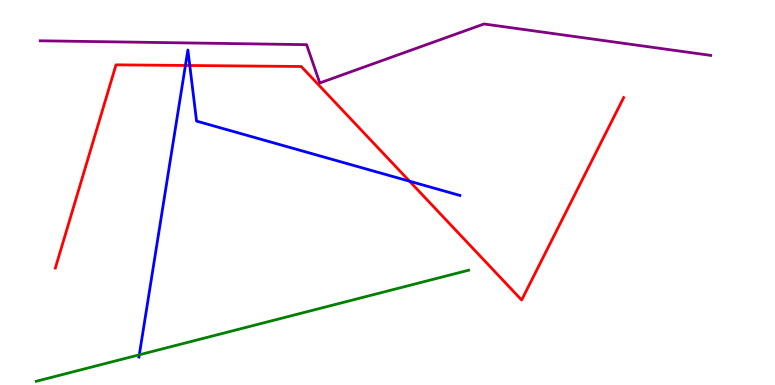[{'lines': ['blue', 'red'], 'intersections': [{'x': 2.39, 'y': 8.3}, {'x': 2.45, 'y': 8.3}, {'x': 5.28, 'y': 5.29}]}, {'lines': ['green', 'red'], 'intersections': []}, {'lines': ['purple', 'red'], 'intersections': []}, {'lines': ['blue', 'green'], 'intersections': [{'x': 1.8, 'y': 0.784}]}, {'lines': ['blue', 'purple'], 'intersections': []}, {'lines': ['green', 'purple'], 'intersections': []}]